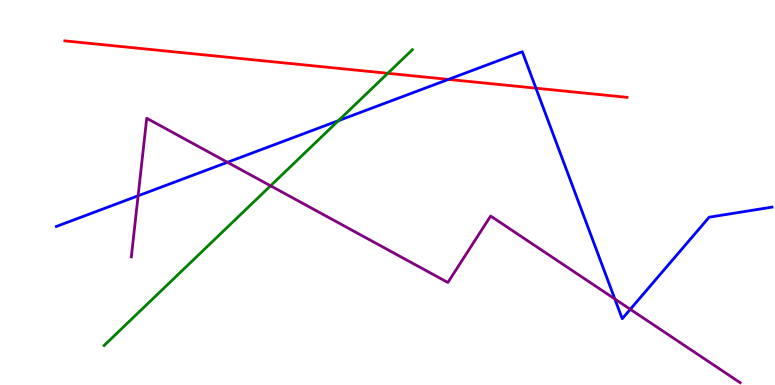[{'lines': ['blue', 'red'], 'intersections': [{'x': 5.79, 'y': 7.94}, {'x': 6.92, 'y': 7.71}]}, {'lines': ['green', 'red'], 'intersections': [{'x': 5.0, 'y': 8.1}]}, {'lines': ['purple', 'red'], 'intersections': []}, {'lines': ['blue', 'green'], 'intersections': [{'x': 4.37, 'y': 6.87}]}, {'lines': ['blue', 'purple'], 'intersections': [{'x': 1.78, 'y': 4.91}, {'x': 2.93, 'y': 5.78}, {'x': 7.93, 'y': 2.23}, {'x': 8.13, 'y': 1.97}]}, {'lines': ['green', 'purple'], 'intersections': [{'x': 3.49, 'y': 5.17}]}]